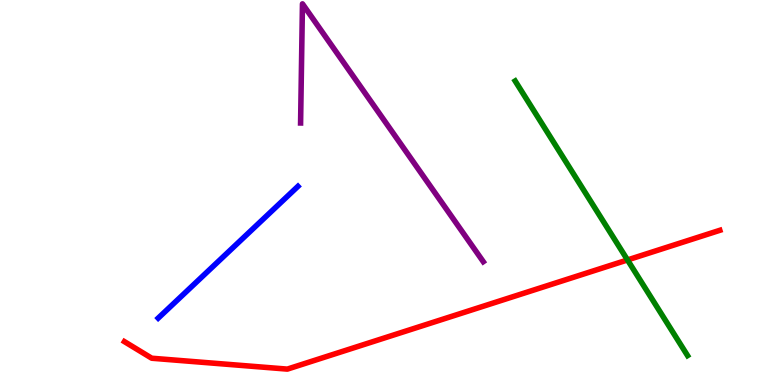[{'lines': ['blue', 'red'], 'intersections': []}, {'lines': ['green', 'red'], 'intersections': [{'x': 8.1, 'y': 3.25}]}, {'lines': ['purple', 'red'], 'intersections': []}, {'lines': ['blue', 'green'], 'intersections': []}, {'lines': ['blue', 'purple'], 'intersections': []}, {'lines': ['green', 'purple'], 'intersections': []}]